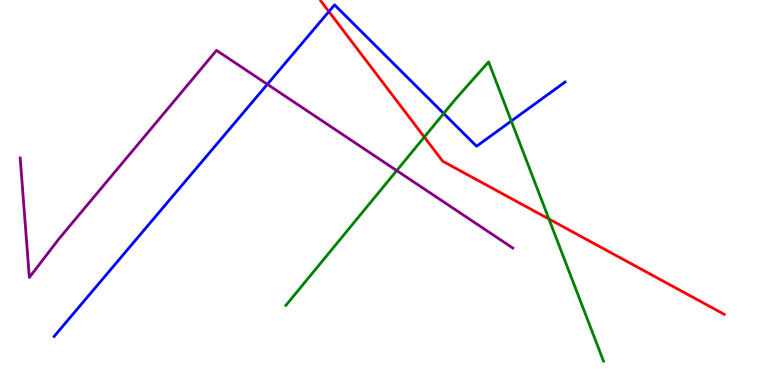[{'lines': ['blue', 'red'], 'intersections': [{'x': 4.24, 'y': 9.7}]}, {'lines': ['green', 'red'], 'intersections': [{'x': 5.47, 'y': 6.44}, {'x': 7.08, 'y': 4.31}]}, {'lines': ['purple', 'red'], 'intersections': []}, {'lines': ['blue', 'green'], 'intersections': [{'x': 5.72, 'y': 7.05}, {'x': 6.6, 'y': 6.86}]}, {'lines': ['blue', 'purple'], 'intersections': [{'x': 3.45, 'y': 7.81}]}, {'lines': ['green', 'purple'], 'intersections': [{'x': 5.12, 'y': 5.57}]}]